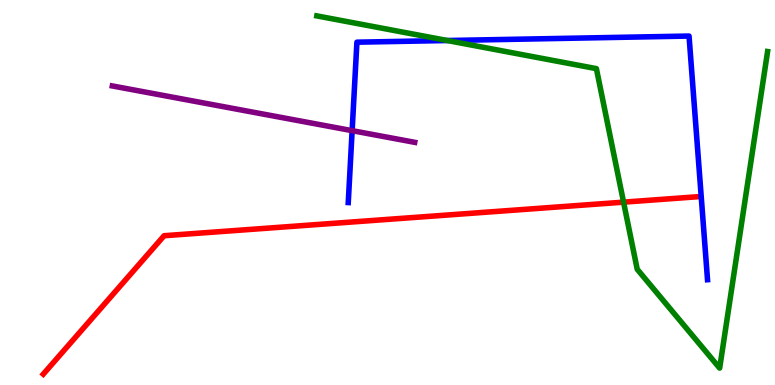[{'lines': ['blue', 'red'], 'intersections': []}, {'lines': ['green', 'red'], 'intersections': [{'x': 8.05, 'y': 4.75}]}, {'lines': ['purple', 'red'], 'intersections': []}, {'lines': ['blue', 'green'], 'intersections': [{'x': 5.77, 'y': 8.95}]}, {'lines': ['blue', 'purple'], 'intersections': [{'x': 4.54, 'y': 6.61}]}, {'lines': ['green', 'purple'], 'intersections': []}]